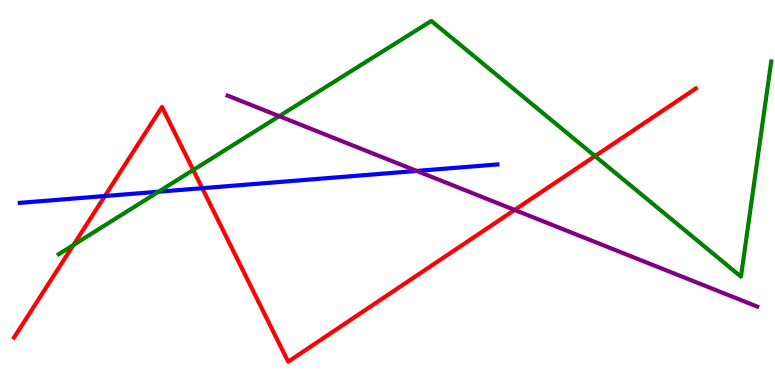[{'lines': ['blue', 'red'], 'intersections': [{'x': 1.35, 'y': 4.91}, {'x': 2.61, 'y': 5.11}]}, {'lines': ['green', 'red'], 'intersections': [{'x': 0.948, 'y': 3.64}, {'x': 2.49, 'y': 5.58}, {'x': 7.68, 'y': 5.95}]}, {'lines': ['purple', 'red'], 'intersections': [{'x': 6.64, 'y': 4.55}]}, {'lines': ['blue', 'green'], 'intersections': [{'x': 2.05, 'y': 5.02}]}, {'lines': ['blue', 'purple'], 'intersections': [{'x': 5.38, 'y': 5.56}]}, {'lines': ['green', 'purple'], 'intersections': [{'x': 3.6, 'y': 6.98}]}]